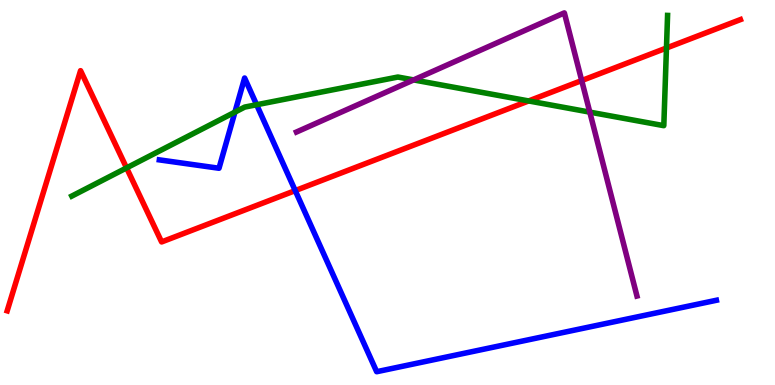[{'lines': ['blue', 'red'], 'intersections': [{'x': 3.81, 'y': 5.05}]}, {'lines': ['green', 'red'], 'intersections': [{'x': 1.63, 'y': 5.64}, {'x': 6.82, 'y': 7.38}, {'x': 8.6, 'y': 8.75}]}, {'lines': ['purple', 'red'], 'intersections': [{'x': 7.51, 'y': 7.91}]}, {'lines': ['blue', 'green'], 'intersections': [{'x': 3.03, 'y': 7.09}, {'x': 3.31, 'y': 7.28}]}, {'lines': ['blue', 'purple'], 'intersections': []}, {'lines': ['green', 'purple'], 'intersections': [{'x': 5.34, 'y': 7.92}, {'x': 7.61, 'y': 7.09}]}]